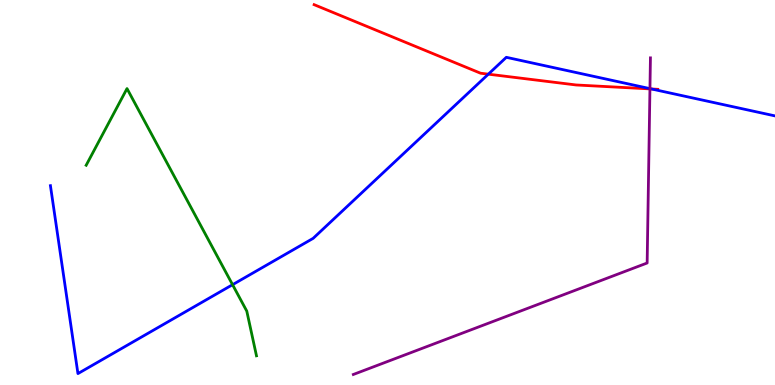[{'lines': ['blue', 'red'], 'intersections': [{'x': 6.3, 'y': 8.07}, {'x': 8.41, 'y': 7.69}]}, {'lines': ['green', 'red'], 'intersections': []}, {'lines': ['purple', 'red'], 'intersections': [{'x': 8.39, 'y': 7.69}]}, {'lines': ['blue', 'green'], 'intersections': [{'x': 3.0, 'y': 2.61}]}, {'lines': ['blue', 'purple'], 'intersections': [{'x': 8.39, 'y': 7.7}]}, {'lines': ['green', 'purple'], 'intersections': []}]